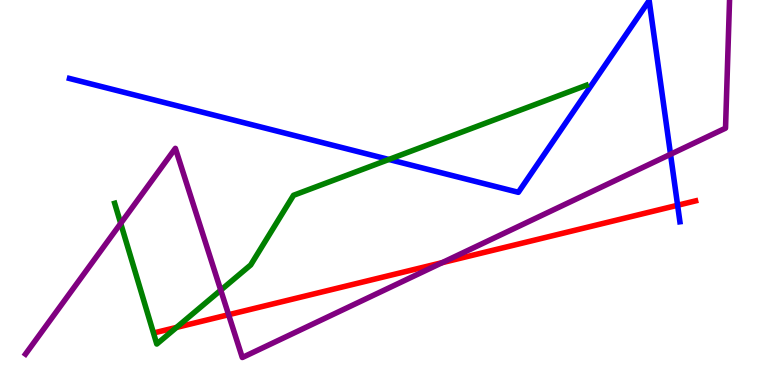[{'lines': ['blue', 'red'], 'intersections': [{'x': 8.74, 'y': 4.67}]}, {'lines': ['green', 'red'], 'intersections': [{'x': 2.28, 'y': 1.5}]}, {'lines': ['purple', 'red'], 'intersections': [{'x': 2.95, 'y': 1.83}, {'x': 5.71, 'y': 3.18}]}, {'lines': ['blue', 'green'], 'intersections': [{'x': 5.02, 'y': 5.86}]}, {'lines': ['blue', 'purple'], 'intersections': [{'x': 8.65, 'y': 5.99}]}, {'lines': ['green', 'purple'], 'intersections': [{'x': 1.56, 'y': 4.2}, {'x': 2.85, 'y': 2.46}]}]